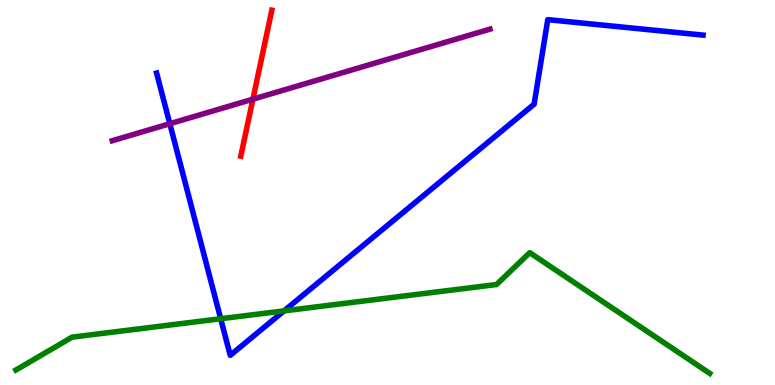[{'lines': ['blue', 'red'], 'intersections': []}, {'lines': ['green', 'red'], 'intersections': []}, {'lines': ['purple', 'red'], 'intersections': [{'x': 3.26, 'y': 7.42}]}, {'lines': ['blue', 'green'], 'intersections': [{'x': 2.85, 'y': 1.72}, {'x': 3.66, 'y': 1.93}]}, {'lines': ['blue', 'purple'], 'intersections': [{'x': 2.19, 'y': 6.79}]}, {'lines': ['green', 'purple'], 'intersections': []}]